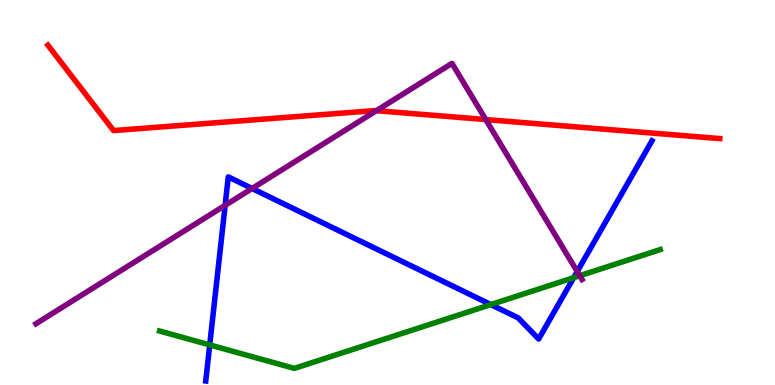[{'lines': ['blue', 'red'], 'intersections': []}, {'lines': ['green', 'red'], 'intersections': []}, {'lines': ['purple', 'red'], 'intersections': [{'x': 4.86, 'y': 7.13}, {'x': 6.27, 'y': 6.89}]}, {'lines': ['blue', 'green'], 'intersections': [{'x': 2.71, 'y': 1.04}, {'x': 6.33, 'y': 2.09}, {'x': 7.4, 'y': 2.79}]}, {'lines': ['blue', 'purple'], 'intersections': [{'x': 2.91, 'y': 4.67}, {'x': 3.25, 'y': 5.1}, {'x': 7.45, 'y': 2.95}]}, {'lines': ['green', 'purple'], 'intersections': [{'x': 7.48, 'y': 2.84}]}]